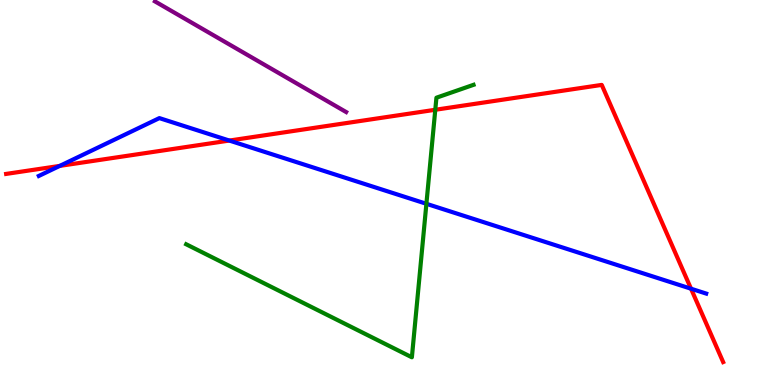[{'lines': ['blue', 'red'], 'intersections': [{'x': 0.771, 'y': 5.69}, {'x': 2.96, 'y': 6.35}, {'x': 8.92, 'y': 2.5}]}, {'lines': ['green', 'red'], 'intersections': [{'x': 5.62, 'y': 7.15}]}, {'lines': ['purple', 'red'], 'intersections': []}, {'lines': ['blue', 'green'], 'intersections': [{'x': 5.5, 'y': 4.71}]}, {'lines': ['blue', 'purple'], 'intersections': []}, {'lines': ['green', 'purple'], 'intersections': []}]